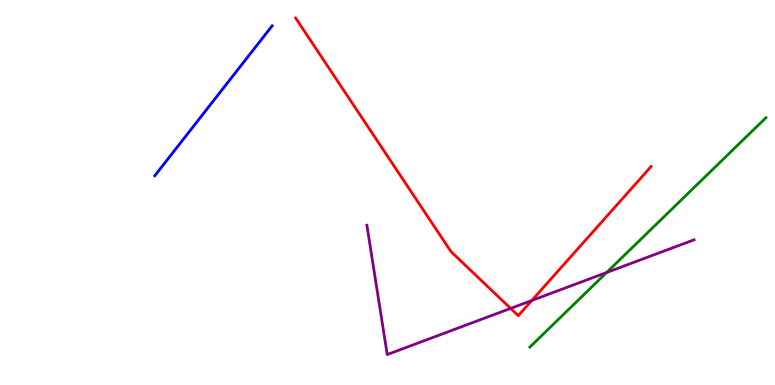[{'lines': ['blue', 'red'], 'intersections': []}, {'lines': ['green', 'red'], 'intersections': []}, {'lines': ['purple', 'red'], 'intersections': [{'x': 6.59, 'y': 1.99}, {'x': 6.86, 'y': 2.19}]}, {'lines': ['blue', 'green'], 'intersections': []}, {'lines': ['blue', 'purple'], 'intersections': []}, {'lines': ['green', 'purple'], 'intersections': [{'x': 7.83, 'y': 2.92}]}]